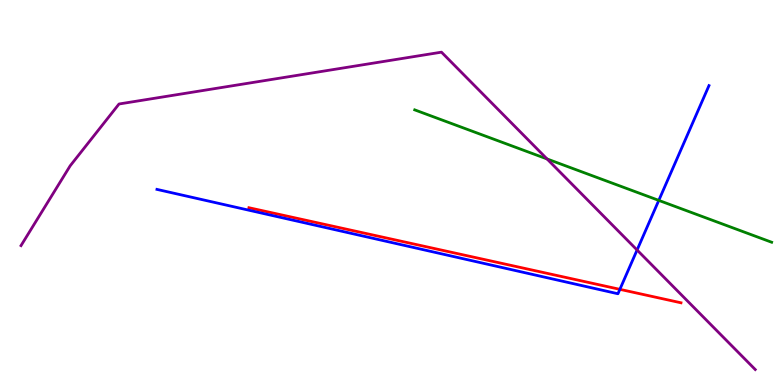[{'lines': ['blue', 'red'], 'intersections': [{'x': 8.0, 'y': 2.48}]}, {'lines': ['green', 'red'], 'intersections': []}, {'lines': ['purple', 'red'], 'intersections': []}, {'lines': ['blue', 'green'], 'intersections': [{'x': 8.5, 'y': 4.8}]}, {'lines': ['blue', 'purple'], 'intersections': [{'x': 8.22, 'y': 3.51}]}, {'lines': ['green', 'purple'], 'intersections': [{'x': 7.06, 'y': 5.87}]}]